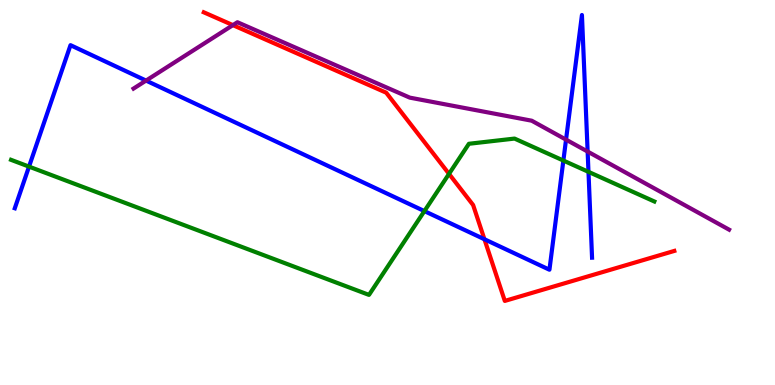[{'lines': ['blue', 'red'], 'intersections': [{'x': 6.25, 'y': 3.79}]}, {'lines': ['green', 'red'], 'intersections': [{'x': 5.79, 'y': 5.48}]}, {'lines': ['purple', 'red'], 'intersections': [{'x': 3.01, 'y': 9.35}]}, {'lines': ['blue', 'green'], 'intersections': [{'x': 0.374, 'y': 5.67}, {'x': 5.48, 'y': 4.52}, {'x': 7.27, 'y': 5.83}, {'x': 7.59, 'y': 5.54}]}, {'lines': ['blue', 'purple'], 'intersections': [{'x': 1.88, 'y': 7.91}, {'x': 7.3, 'y': 6.37}, {'x': 7.58, 'y': 6.06}]}, {'lines': ['green', 'purple'], 'intersections': []}]